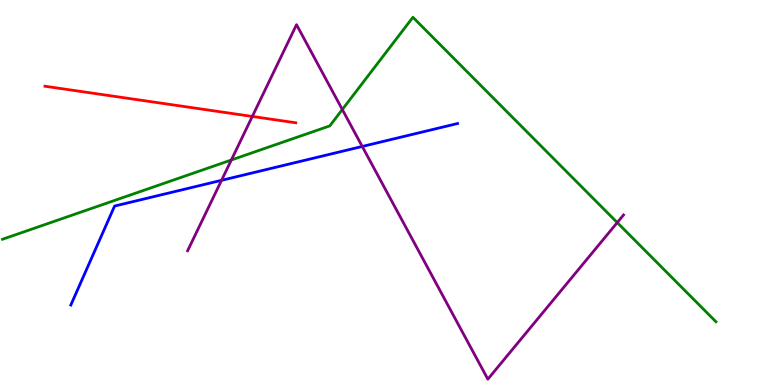[{'lines': ['blue', 'red'], 'intersections': []}, {'lines': ['green', 'red'], 'intersections': []}, {'lines': ['purple', 'red'], 'intersections': [{'x': 3.26, 'y': 6.98}]}, {'lines': ['blue', 'green'], 'intersections': []}, {'lines': ['blue', 'purple'], 'intersections': [{'x': 2.86, 'y': 5.32}, {'x': 4.67, 'y': 6.2}]}, {'lines': ['green', 'purple'], 'intersections': [{'x': 2.98, 'y': 5.84}, {'x': 4.42, 'y': 7.16}, {'x': 7.96, 'y': 4.22}]}]